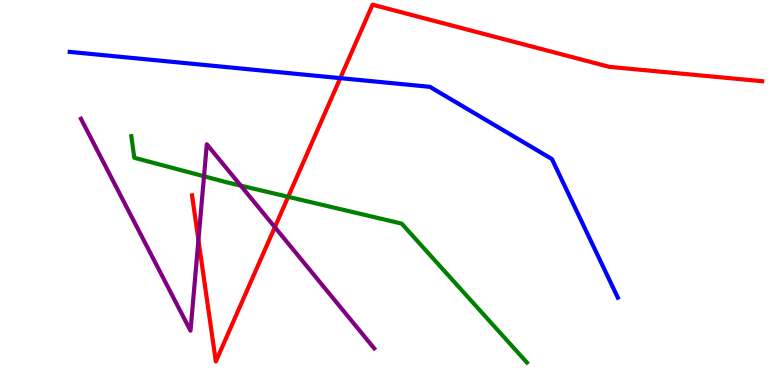[{'lines': ['blue', 'red'], 'intersections': [{'x': 4.39, 'y': 7.97}]}, {'lines': ['green', 'red'], 'intersections': [{'x': 3.72, 'y': 4.89}]}, {'lines': ['purple', 'red'], 'intersections': [{'x': 2.56, 'y': 3.76}, {'x': 3.55, 'y': 4.1}]}, {'lines': ['blue', 'green'], 'intersections': []}, {'lines': ['blue', 'purple'], 'intersections': []}, {'lines': ['green', 'purple'], 'intersections': [{'x': 2.63, 'y': 5.42}, {'x': 3.11, 'y': 5.18}]}]